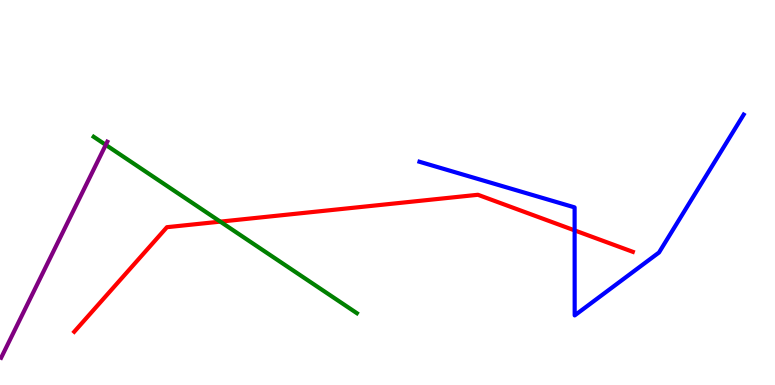[{'lines': ['blue', 'red'], 'intersections': [{'x': 7.41, 'y': 4.02}]}, {'lines': ['green', 'red'], 'intersections': [{'x': 2.84, 'y': 4.24}]}, {'lines': ['purple', 'red'], 'intersections': []}, {'lines': ['blue', 'green'], 'intersections': []}, {'lines': ['blue', 'purple'], 'intersections': []}, {'lines': ['green', 'purple'], 'intersections': [{'x': 1.36, 'y': 6.24}]}]